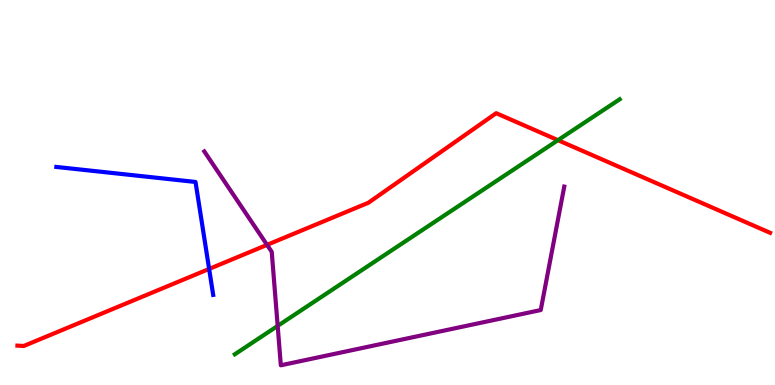[{'lines': ['blue', 'red'], 'intersections': [{'x': 2.7, 'y': 3.01}]}, {'lines': ['green', 'red'], 'intersections': [{'x': 7.2, 'y': 6.36}]}, {'lines': ['purple', 'red'], 'intersections': [{'x': 3.45, 'y': 3.64}]}, {'lines': ['blue', 'green'], 'intersections': []}, {'lines': ['blue', 'purple'], 'intersections': []}, {'lines': ['green', 'purple'], 'intersections': [{'x': 3.58, 'y': 1.54}]}]